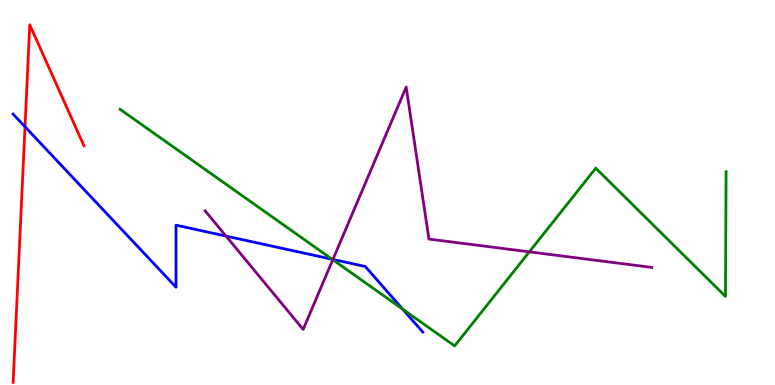[{'lines': ['blue', 'red'], 'intersections': [{'x': 0.323, 'y': 6.71}]}, {'lines': ['green', 'red'], 'intersections': []}, {'lines': ['purple', 'red'], 'intersections': []}, {'lines': ['blue', 'green'], 'intersections': [{'x': 4.29, 'y': 3.27}, {'x': 5.2, 'y': 1.97}]}, {'lines': ['blue', 'purple'], 'intersections': [{'x': 2.92, 'y': 3.87}, {'x': 4.3, 'y': 3.26}]}, {'lines': ['green', 'purple'], 'intersections': [{'x': 4.29, 'y': 3.25}, {'x': 6.83, 'y': 3.46}]}]